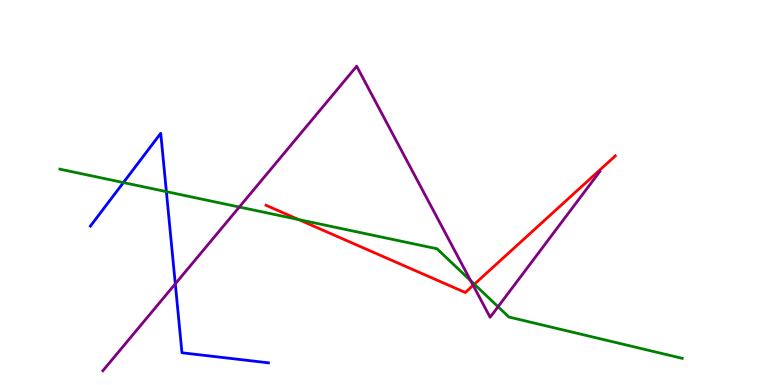[{'lines': ['blue', 'red'], 'intersections': []}, {'lines': ['green', 'red'], 'intersections': [{'x': 3.85, 'y': 4.3}, {'x': 6.12, 'y': 2.62}]}, {'lines': ['purple', 'red'], 'intersections': [{'x': 6.11, 'y': 2.59}]}, {'lines': ['blue', 'green'], 'intersections': [{'x': 1.59, 'y': 5.26}, {'x': 2.15, 'y': 5.02}]}, {'lines': ['blue', 'purple'], 'intersections': [{'x': 2.26, 'y': 2.63}]}, {'lines': ['green', 'purple'], 'intersections': [{'x': 3.09, 'y': 4.62}, {'x': 6.07, 'y': 2.71}, {'x': 6.43, 'y': 2.03}]}]